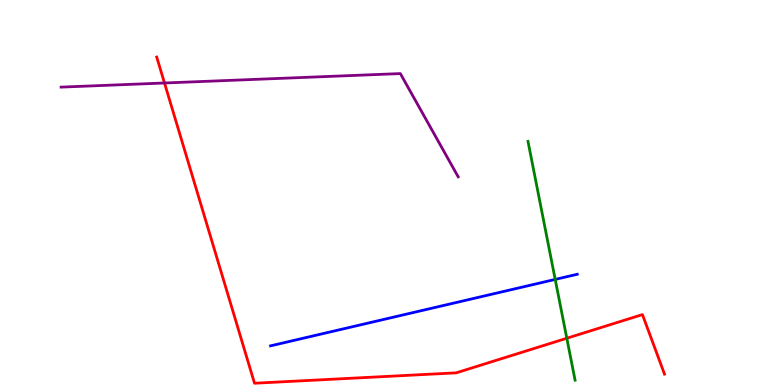[{'lines': ['blue', 'red'], 'intersections': []}, {'lines': ['green', 'red'], 'intersections': [{'x': 7.31, 'y': 1.21}]}, {'lines': ['purple', 'red'], 'intersections': [{'x': 2.12, 'y': 7.84}]}, {'lines': ['blue', 'green'], 'intersections': [{'x': 7.16, 'y': 2.74}]}, {'lines': ['blue', 'purple'], 'intersections': []}, {'lines': ['green', 'purple'], 'intersections': []}]